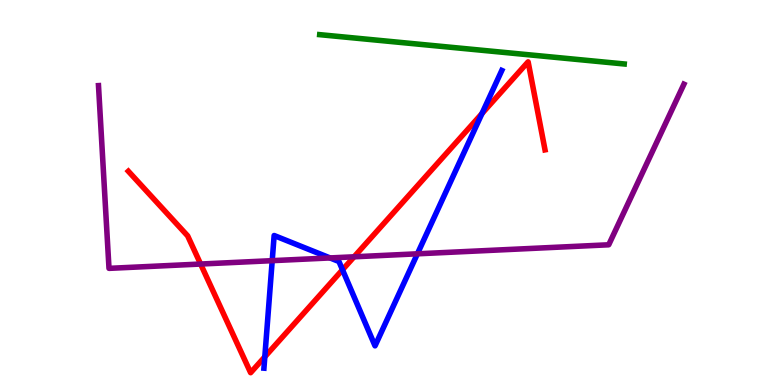[{'lines': ['blue', 'red'], 'intersections': [{'x': 3.42, 'y': 0.732}, {'x': 4.42, 'y': 2.99}, {'x': 6.22, 'y': 7.05}]}, {'lines': ['green', 'red'], 'intersections': []}, {'lines': ['purple', 'red'], 'intersections': [{'x': 2.59, 'y': 3.14}, {'x': 4.57, 'y': 3.33}]}, {'lines': ['blue', 'green'], 'intersections': []}, {'lines': ['blue', 'purple'], 'intersections': [{'x': 3.51, 'y': 3.23}, {'x': 4.26, 'y': 3.3}, {'x': 5.39, 'y': 3.41}]}, {'lines': ['green', 'purple'], 'intersections': []}]